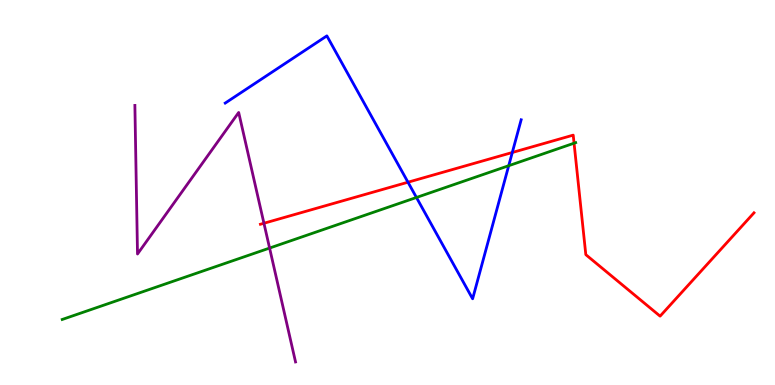[{'lines': ['blue', 'red'], 'intersections': [{'x': 5.26, 'y': 5.27}, {'x': 6.61, 'y': 6.04}]}, {'lines': ['green', 'red'], 'intersections': [{'x': 7.41, 'y': 6.28}]}, {'lines': ['purple', 'red'], 'intersections': [{'x': 3.41, 'y': 4.2}]}, {'lines': ['blue', 'green'], 'intersections': [{'x': 5.37, 'y': 4.87}, {'x': 6.56, 'y': 5.7}]}, {'lines': ['blue', 'purple'], 'intersections': []}, {'lines': ['green', 'purple'], 'intersections': [{'x': 3.48, 'y': 3.56}]}]